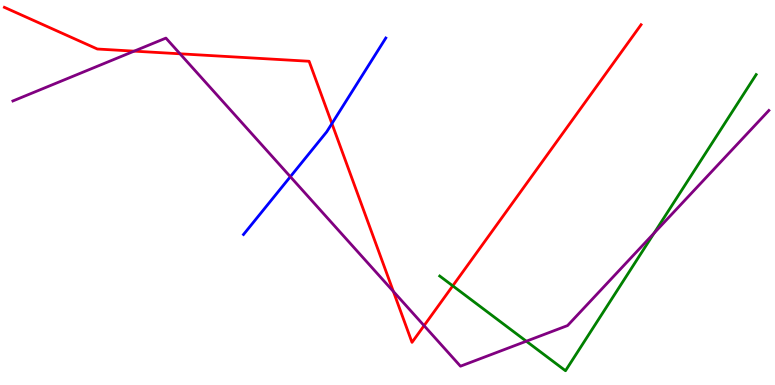[{'lines': ['blue', 'red'], 'intersections': [{'x': 4.28, 'y': 6.79}]}, {'lines': ['green', 'red'], 'intersections': [{'x': 5.84, 'y': 2.58}]}, {'lines': ['purple', 'red'], 'intersections': [{'x': 1.73, 'y': 8.67}, {'x': 2.32, 'y': 8.6}, {'x': 5.08, 'y': 2.43}, {'x': 5.47, 'y': 1.54}]}, {'lines': ['blue', 'green'], 'intersections': []}, {'lines': ['blue', 'purple'], 'intersections': [{'x': 3.75, 'y': 5.41}]}, {'lines': ['green', 'purple'], 'intersections': [{'x': 6.79, 'y': 1.14}, {'x': 8.44, 'y': 3.95}]}]